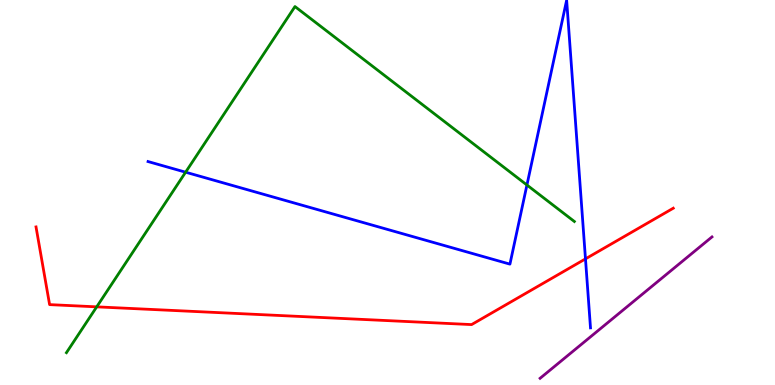[{'lines': ['blue', 'red'], 'intersections': [{'x': 7.55, 'y': 3.28}]}, {'lines': ['green', 'red'], 'intersections': [{'x': 1.25, 'y': 2.03}]}, {'lines': ['purple', 'red'], 'intersections': []}, {'lines': ['blue', 'green'], 'intersections': [{'x': 2.39, 'y': 5.53}, {'x': 6.8, 'y': 5.19}]}, {'lines': ['blue', 'purple'], 'intersections': []}, {'lines': ['green', 'purple'], 'intersections': []}]